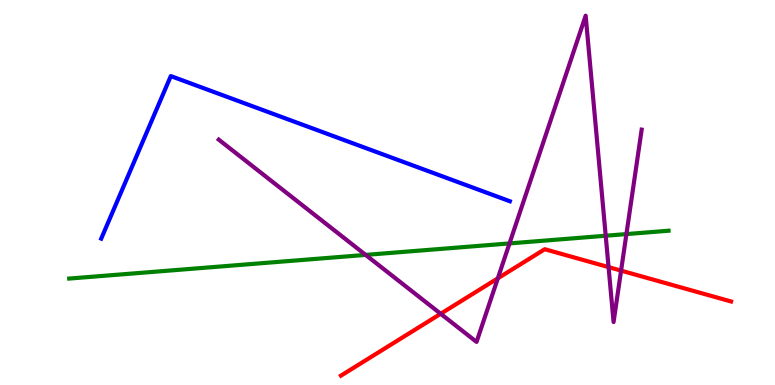[{'lines': ['blue', 'red'], 'intersections': []}, {'lines': ['green', 'red'], 'intersections': []}, {'lines': ['purple', 'red'], 'intersections': [{'x': 5.69, 'y': 1.85}, {'x': 6.42, 'y': 2.77}, {'x': 7.85, 'y': 3.06}, {'x': 8.01, 'y': 2.97}]}, {'lines': ['blue', 'green'], 'intersections': []}, {'lines': ['blue', 'purple'], 'intersections': []}, {'lines': ['green', 'purple'], 'intersections': [{'x': 4.72, 'y': 3.38}, {'x': 6.57, 'y': 3.68}, {'x': 7.82, 'y': 3.88}, {'x': 8.08, 'y': 3.92}]}]